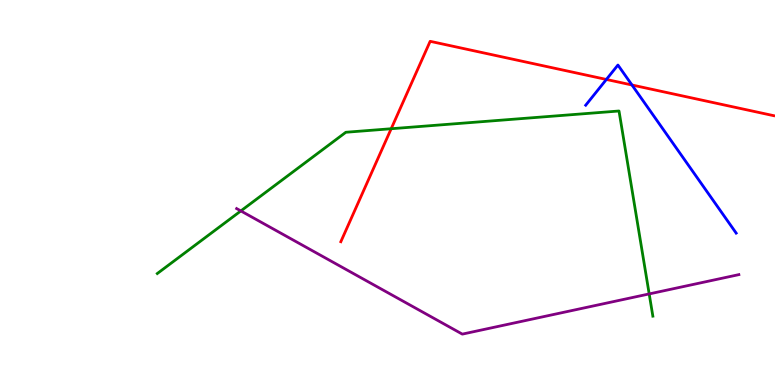[{'lines': ['blue', 'red'], 'intersections': [{'x': 7.82, 'y': 7.94}, {'x': 8.15, 'y': 7.79}]}, {'lines': ['green', 'red'], 'intersections': [{'x': 5.05, 'y': 6.66}]}, {'lines': ['purple', 'red'], 'intersections': []}, {'lines': ['blue', 'green'], 'intersections': []}, {'lines': ['blue', 'purple'], 'intersections': []}, {'lines': ['green', 'purple'], 'intersections': [{'x': 3.11, 'y': 4.52}, {'x': 8.38, 'y': 2.37}]}]